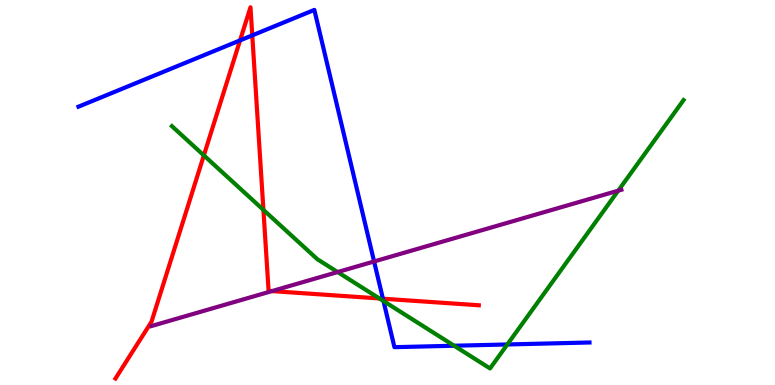[{'lines': ['blue', 'red'], 'intersections': [{'x': 3.1, 'y': 8.95}, {'x': 3.26, 'y': 9.08}, {'x': 4.94, 'y': 2.24}]}, {'lines': ['green', 'red'], 'intersections': [{'x': 2.63, 'y': 5.96}, {'x': 3.4, 'y': 4.55}, {'x': 4.9, 'y': 2.25}]}, {'lines': ['purple', 'red'], 'intersections': [{'x': 3.51, 'y': 2.44}]}, {'lines': ['blue', 'green'], 'intersections': [{'x': 4.95, 'y': 2.18}, {'x': 5.86, 'y': 1.02}, {'x': 6.55, 'y': 1.05}]}, {'lines': ['blue', 'purple'], 'intersections': [{'x': 4.83, 'y': 3.21}]}, {'lines': ['green', 'purple'], 'intersections': [{'x': 4.36, 'y': 2.93}, {'x': 7.98, 'y': 5.05}]}]